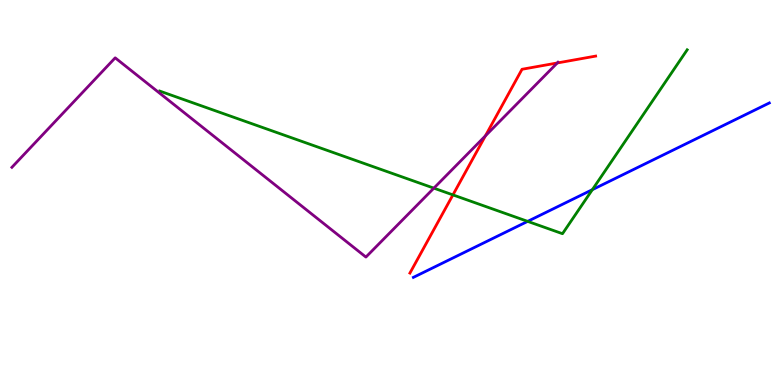[{'lines': ['blue', 'red'], 'intersections': []}, {'lines': ['green', 'red'], 'intersections': [{'x': 5.84, 'y': 4.94}]}, {'lines': ['purple', 'red'], 'intersections': [{'x': 6.26, 'y': 6.47}, {'x': 7.19, 'y': 8.36}]}, {'lines': ['blue', 'green'], 'intersections': [{'x': 6.81, 'y': 4.25}, {'x': 7.64, 'y': 5.07}]}, {'lines': ['blue', 'purple'], 'intersections': []}, {'lines': ['green', 'purple'], 'intersections': [{'x': 5.6, 'y': 5.11}]}]